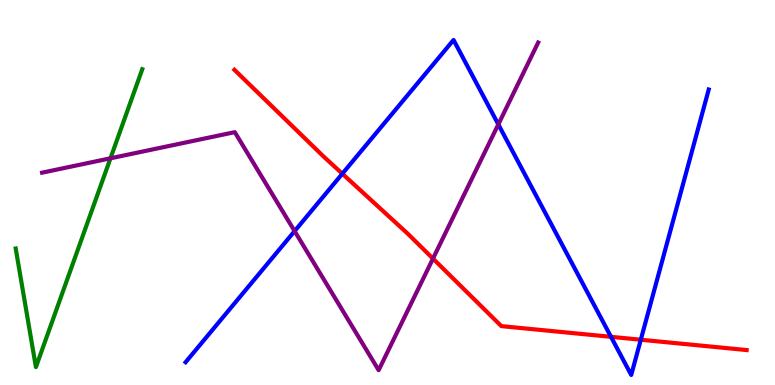[{'lines': ['blue', 'red'], 'intersections': [{'x': 4.42, 'y': 5.49}, {'x': 7.88, 'y': 1.25}, {'x': 8.27, 'y': 1.18}]}, {'lines': ['green', 'red'], 'intersections': []}, {'lines': ['purple', 'red'], 'intersections': [{'x': 5.59, 'y': 3.28}]}, {'lines': ['blue', 'green'], 'intersections': []}, {'lines': ['blue', 'purple'], 'intersections': [{'x': 3.8, 'y': 4.0}, {'x': 6.43, 'y': 6.77}]}, {'lines': ['green', 'purple'], 'intersections': [{'x': 1.43, 'y': 5.89}]}]